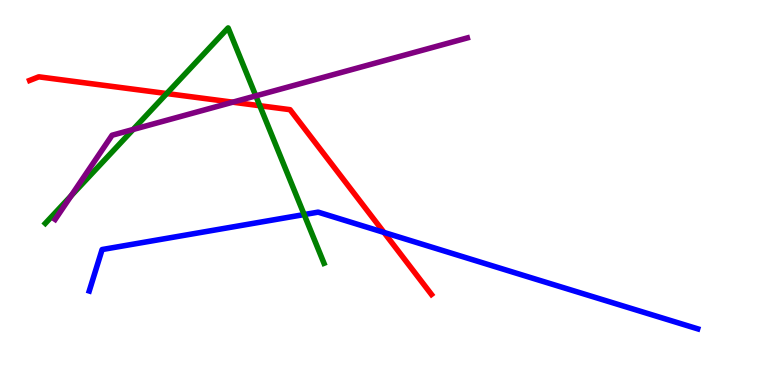[{'lines': ['blue', 'red'], 'intersections': [{'x': 4.95, 'y': 3.96}]}, {'lines': ['green', 'red'], 'intersections': [{'x': 2.15, 'y': 7.57}, {'x': 3.35, 'y': 7.25}]}, {'lines': ['purple', 'red'], 'intersections': [{'x': 3.0, 'y': 7.35}]}, {'lines': ['blue', 'green'], 'intersections': [{'x': 3.92, 'y': 4.43}]}, {'lines': ['blue', 'purple'], 'intersections': []}, {'lines': ['green', 'purple'], 'intersections': [{'x': 0.918, 'y': 4.92}, {'x': 1.72, 'y': 6.64}, {'x': 3.3, 'y': 7.51}]}]